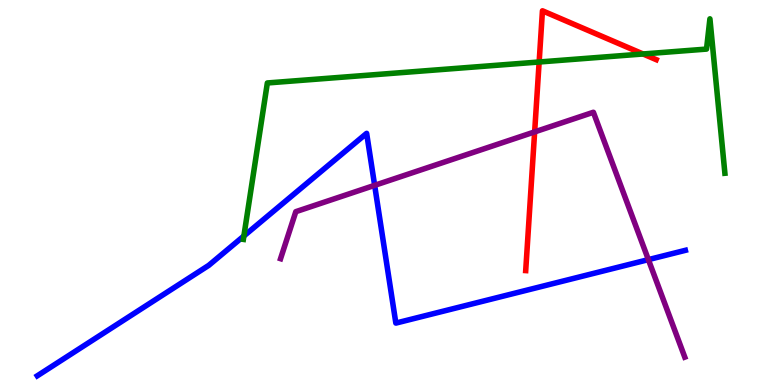[{'lines': ['blue', 'red'], 'intersections': []}, {'lines': ['green', 'red'], 'intersections': [{'x': 6.96, 'y': 8.39}, {'x': 8.3, 'y': 8.6}]}, {'lines': ['purple', 'red'], 'intersections': [{'x': 6.9, 'y': 6.57}]}, {'lines': ['blue', 'green'], 'intersections': [{'x': 3.15, 'y': 3.87}]}, {'lines': ['blue', 'purple'], 'intersections': [{'x': 4.83, 'y': 5.19}, {'x': 8.37, 'y': 3.26}]}, {'lines': ['green', 'purple'], 'intersections': []}]